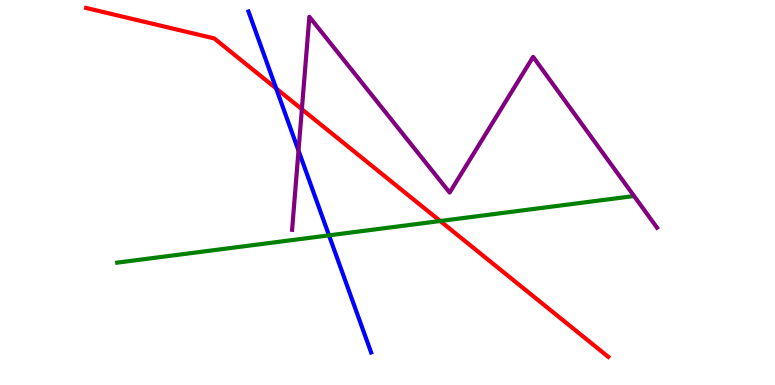[{'lines': ['blue', 'red'], 'intersections': [{'x': 3.56, 'y': 7.7}]}, {'lines': ['green', 'red'], 'intersections': [{'x': 5.68, 'y': 4.26}]}, {'lines': ['purple', 'red'], 'intersections': [{'x': 3.9, 'y': 7.16}]}, {'lines': ['blue', 'green'], 'intersections': [{'x': 4.25, 'y': 3.89}]}, {'lines': ['blue', 'purple'], 'intersections': [{'x': 3.85, 'y': 6.09}]}, {'lines': ['green', 'purple'], 'intersections': []}]